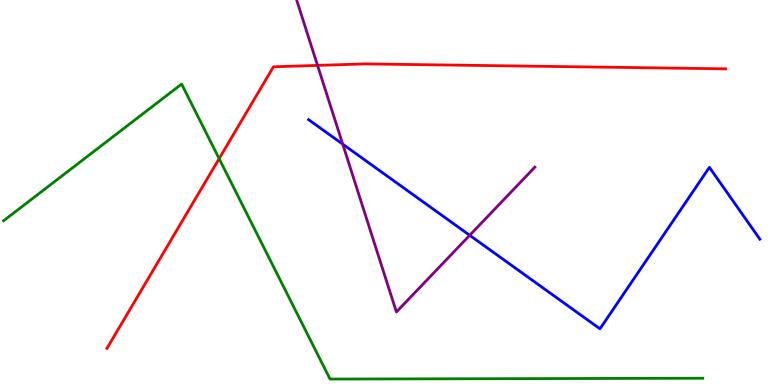[{'lines': ['blue', 'red'], 'intersections': []}, {'lines': ['green', 'red'], 'intersections': [{'x': 2.83, 'y': 5.88}]}, {'lines': ['purple', 'red'], 'intersections': [{'x': 4.1, 'y': 8.3}]}, {'lines': ['blue', 'green'], 'intersections': []}, {'lines': ['blue', 'purple'], 'intersections': [{'x': 4.42, 'y': 6.26}, {'x': 6.06, 'y': 3.89}]}, {'lines': ['green', 'purple'], 'intersections': []}]